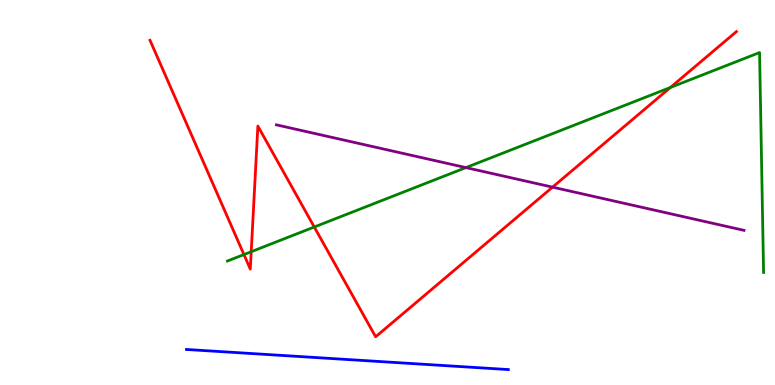[{'lines': ['blue', 'red'], 'intersections': []}, {'lines': ['green', 'red'], 'intersections': [{'x': 3.15, 'y': 3.39}, {'x': 3.24, 'y': 3.46}, {'x': 4.06, 'y': 4.1}, {'x': 8.65, 'y': 7.73}]}, {'lines': ['purple', 'red'], 'intersections': [{'x': 7.13, 'y': 5.14}]}, {'lines': ['blue', 'green'], 'intersections': []}, {'lines': ['blue', 'purple'], 'intersections': []}, {'lines': ['green', 'purple'], 'intersections': [{'x': 6.01, 'y': 5.65}]}]